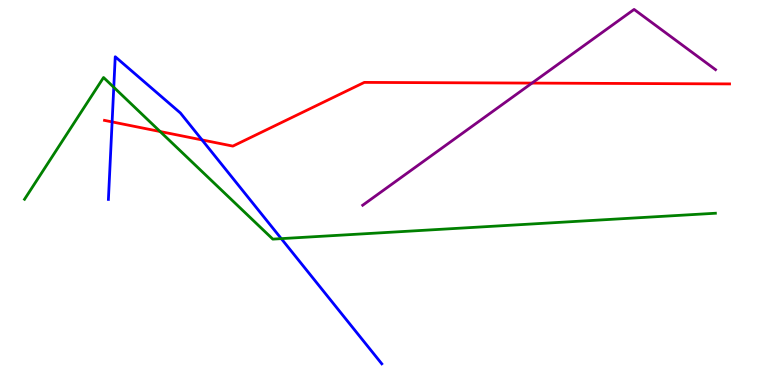[{'lines': ['blue', 'red'], 'intersections': [{'x': 1.45, 'y': 6.83}, {'x': 2.61, 'y': 6.37}]}, {'lines': ['green', 'red'], 'intersections': [{'x': 2.07, 'y': 6.58}]}, {'lines': ['purple', 'red'], 'intersections': [{'x': 6.86, 'y': 7.84}]}, {'lines': ['blue', 'green'], 'intersections': [{'x': 1.47, 'y': 7.73}, {'x': 3.63, 'y': 3.8}]}, {'lines': ['blue', 'purple'], 'intersections': []}, {'lines': ['green', 'purple'], 'intersections': []}]